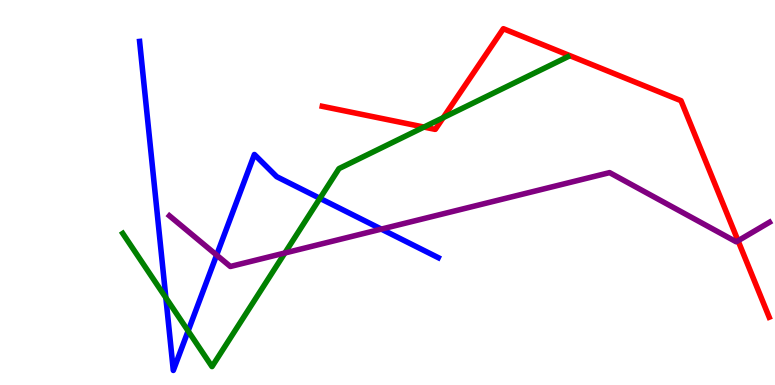[{'lines': ['blue', 'red'], 'intersections': []}, {'lines': ['green', 'red'], 'intersections': [{'x': 5.47, 'y': 6.7}, {'x': 5.72, 'y': 6.94}]}, {'lines': ['purple', 'red'], 'intersections': [{'x': 9.52, 'y': 3.75}]}, {'lines': ['blue', 'green'], 'intersections': [{'x': 2.14, 'y': 2.27}, {'x': 2.43, 'y': 1.4}, {'x': 4.13, 'y': 4.85}]}, {'lines': ['blue', 'purple'], 'intersections': [{'x': 2.8, 'y': 3.38}, {'x': 4.92, 'y': 4.05}]}, {'lines': ['green', 'purple'], 'intersections': [{'x': 3.68, 'y': 3.43}]}]